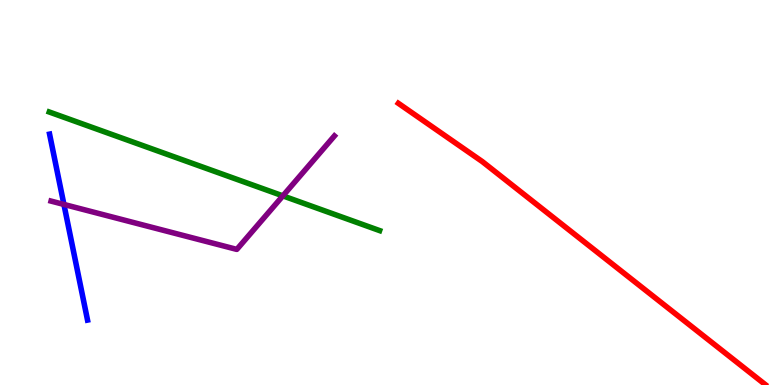[{'lines': ['blue', 'red'], 'intersections': []}, {'lines': ['green', 'red'], 'intersections': []}, {'lines': ['purple', 'red'], 'intersections': []}, {'lines': ['blue', 'green'], 'intersections': []}, {'lines': ['blue', 'purple'], 'intersections': [{'x': 0.825, 'y': 4.69}]}, {'lines': ['green', 'purple'], 'intersections': [{'x': 3.65, 'y': 4.91}]}]